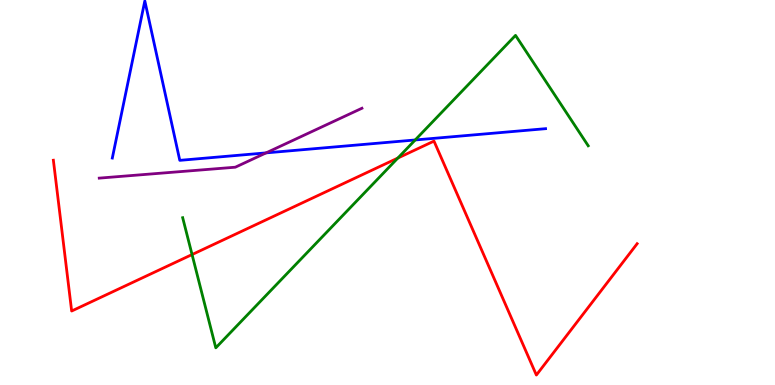[{'lines': ['blue', 'red'], 'intersections': []}, {'lines': ['green', 'red'], 'intersections': [{'x': 2.48, 'y': 3.39}, {'x': 5.13, 'y': 5.9}]}, {'lines': ['purple', 'red'], 'intersections': []}, {'lines': ['blue', 'green'], 'intersections': [{'x': 5.36, 'y': 6.36}]}, {'lines': ['blue', 'purple'], 'intersections': [{'x': 3.43, 'y': 6.03}]}, {'lines': ['green', 'purple'], 'intersections': []}]